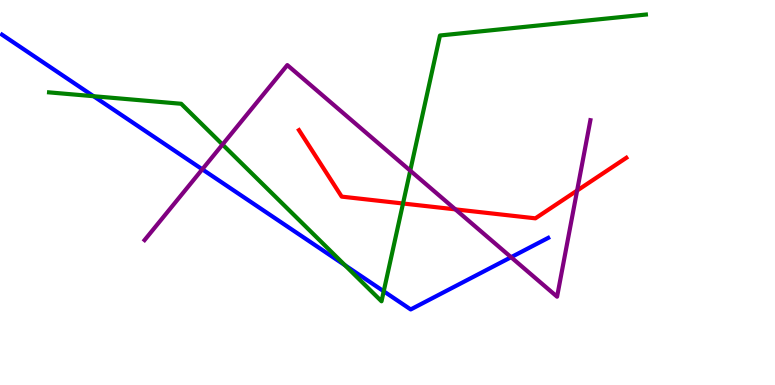[{'lines': ['blue', 'red'], 'intersections': []}, {'lines': ['green', 'red'], 'intersections': [{'x': 5.2, 'y': 4.71}]}, {'lines': ['purple', 'red'], 'intersections': [{'x': 5.88, 'y': 4.56}, {'x': 7.45, 'y': 5.05}]}, {'lines': ['blue', 'green'], 'intersections': [{'x': 1.21, 'y': 7.5}, {'x': 4.45, 'y': 3.11}, {'x': 4.95, 'y': 2.43}]}, {'lines': ['blue', 'purple'], 'intersections': [{'x': 2.61, 'y': 5.6}, {'x': 6.59, 'y': 3.32}]}, {'lines': ['green', 'purple'], 'intersections': [{'x': 2.87, 'y': 6.25}, {'x': 5.29, 'y': 5.57}]}]